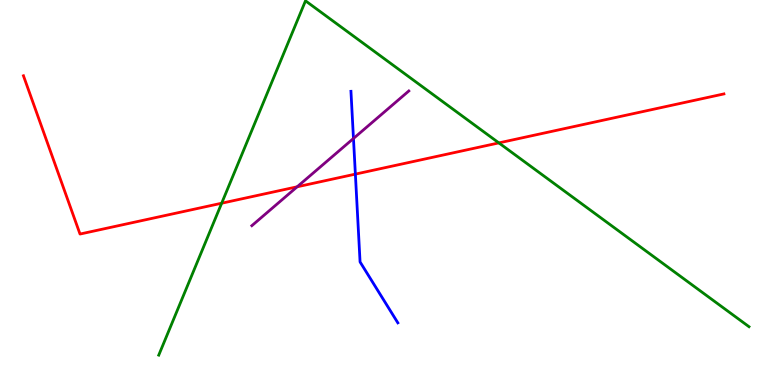[{'lines': ['blue', 'red'], 'intersections': [{'x': 4.59, 'y': 5.48}]}, {'lines': ['green', 'red'], 'intersections': [{'x': 2.86, 'y': 4.72}, {'x': 6.44, 'y': 6.29}]}, {'lines': ['purple', 'red'], 'intersections': [{'x': 3.83, 'y': 5.15}]}, {'lines': ['blue', 'green'], 'intersections': []}, {'lines': ['blue', 'purple'], 'intersections': [{'x': 4.56, 'y': 6.4}]}, {'lines': ['green', 'purple'], 'intersections': []}]